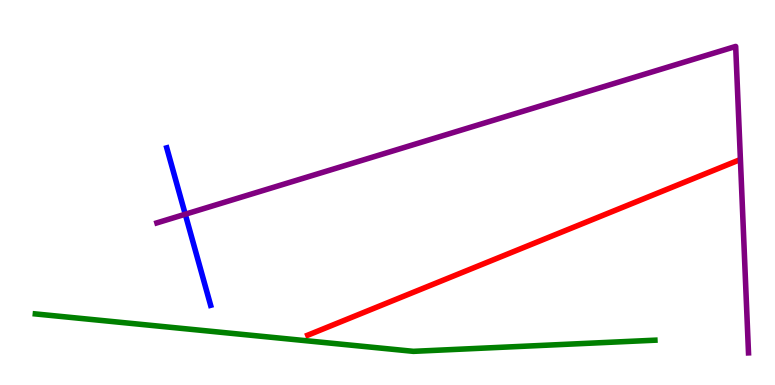[{'lines': ['blue', 'red'], 'intersections': []}, {'lines': ['green', 'red'], 'intersections': []}, {'lines': ['purple', 'red'], 'intersections': []}, {'lines': ['blue', 'green'], 'intersections': []}, {'lines': ['blue', 'purple'], 'intersections': [{'x': 2.39, 'y': 4.44}]}, {'lines': ['green', 'purple'], 'intersections': []}]